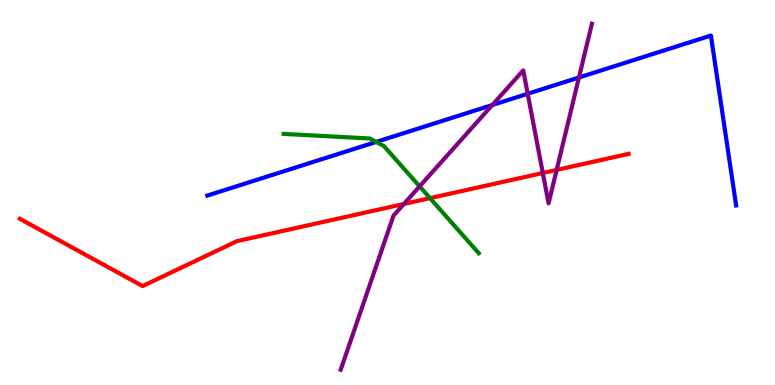[{'lines': ['blue', 'red'], 'intersections': []}, {'lines': ['green', 'red'], 'intersections': [{'x': 5.55, 'y': 4.85}]}, {'lines': ['purple', 'red'], 'intersections': [{'x': 5.21, 'y': 4.7}, {'x': 7.0, 'y': 5.51}, {'x': 7.18, 'y': 5.59}]}, {'lines': ['blue', 'green'], 'intersections': [{'x': 4.85, 'y': 6.31}]}, {'lines': ['blue', 'purple'], 'intersections': [{'x': 6.35, 'y': 7.27}, {'x': 6.81, 'y': 7.56}, {'x': 7.47, 'y': 7.99}]}, {'lines': ['green', 'purple'], 'intersections': [{'x': 5.41, 'y': 5.16}]}]